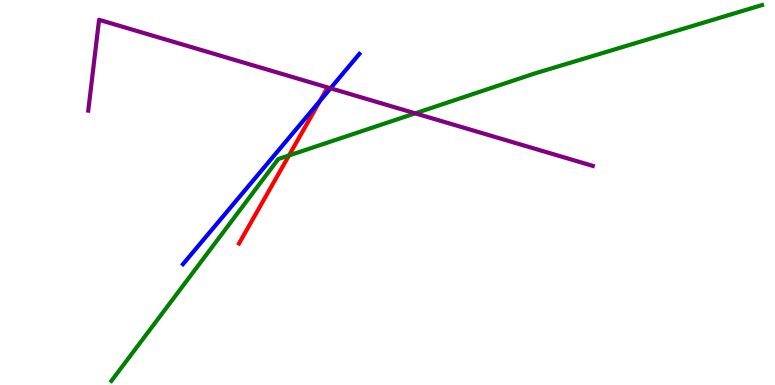[{'lines': ['blue', 'red'], 'intersections': [{'x': 4.13, 'y': 7.38}]}, {'lines': ['green', 'red'], 'intersections': [{'x': 3.73, 'y': 5.96}]}, {'lines': ['purple', 'red'], 'intersections': []}, {'lines': ['blue', 'green'], 'intersections': []}, {'lines': ['blue', 'purple'], 'intersections': [{'x': 4.27, 'y': 7.71}]}, {'lines': ['green', 'purple'], 'intersections': [{'x': 5.36, 'y': 7.06}]}]